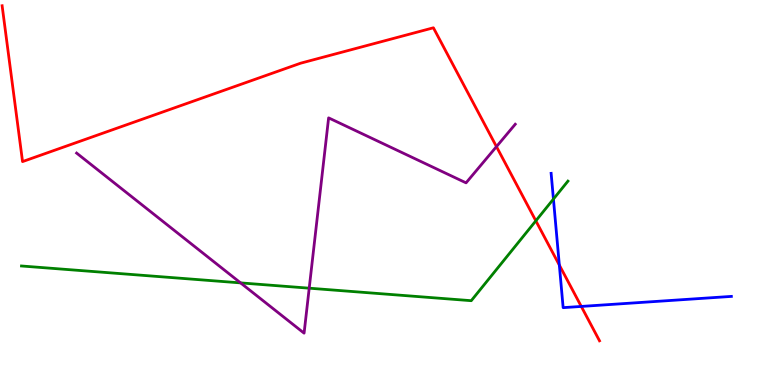[{'lines': ['blue', 'red'], 'intersections': [{'x': 7.22, 'y': 3.11}, {'x': 7.5, 'y': 2.04}]}, {'lines': ['green', 'red'], 'intersections': [{'x': 6.91, 'y': 4.26}]}, {'lines': ['purple', 'red'], 'intersections': [{'x': 6.41, 'y': 6.19}]}, {'lines': ['blue', 'green'], 'intersections': [{'x': 7.14, 'y': 4.83}]}, {'lines': ['blue', 'purple'], 'intersections': []}, {'lines': ['green', 'purple'], 'intersections': [{'x': 3.1, 'y': 2.65}, {'x': 3.99, 'y': 2.51}]}]